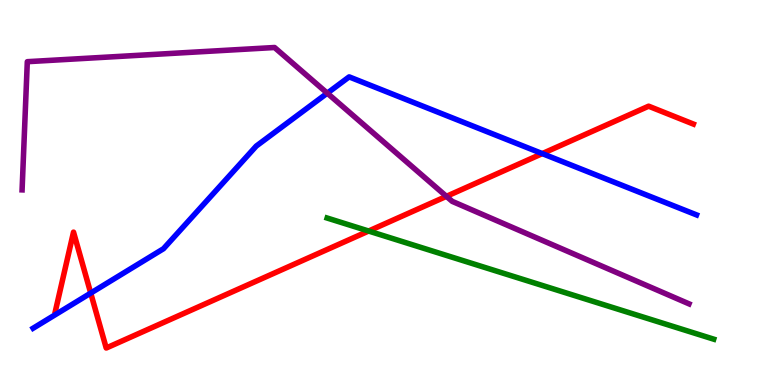[{'lines': ['blue', 'red'], 'intersections': [{'x': 1.17, 'y': 2.39}, {'x': 7.0, 'y': 6.01}]}, {'lines': ['green', 'red'], 'intersections': [{'x': 4.76, 'y': 4.0}]}, {'lines': ['purple', 'red'], 'intersections': [{'x': 5.76, 'y': 4.9}]}, {'lines': ['blue', 'green'], 'intersections': []}, {'lines': ['blue', 'purple'], 'intersections': [{'x': 4.22, 'y': 7.58}]}, {'lines': ['green', 'purple'], 'intersections': []}]